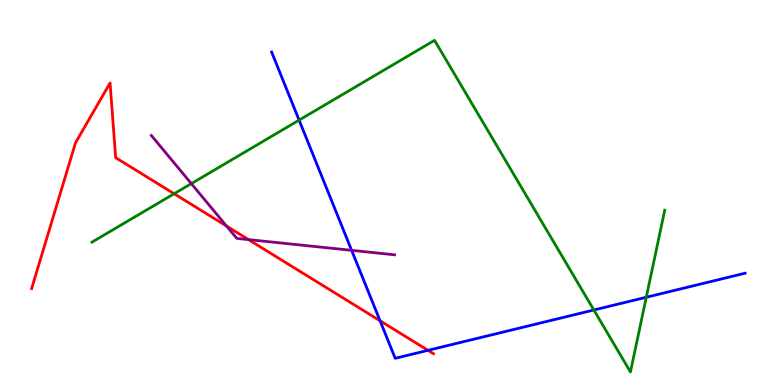[{'lines': ['blue', 'red'], 'intersections': [{'x': 4.9, 'y': 1.67}, {'x': 5.52, 'y': 0.9}]}, {'lines': ['green', 'red'], 'intersections': [{'x': 2.25, 'y': 4.97}]}, {'lines': ['purple', 'red'], 'intersections': [{'x': 2.92, 'y': 4.13}, {'x': 3.21, 'y': 3.78}]}, {'lines': ['blue', 'green'], 'intersections': [{'x': 3.86, 'y': 6.88}, {'x': 7.66, 'y': 1.95}, {'x': 8.34, 'y': 2.28}]}, {'lines': ['blue', 'purple'], 'intersections': [{'x': 4.54, 'y': 3.5}]}, {'lines': ['green', 'purple'], 'intersections': [{'x': 2.47, 'y': 5.23}]}]